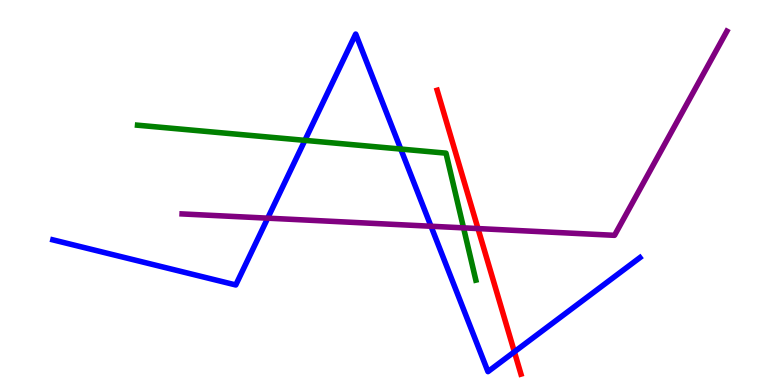[{'lines': ['blue', 'red'], 'intersections': [{'x': 6.64, 'y': 0.862}]}, {'lines': ['green', 'red'], 'intersections': []}, {'lines': ['purple', 'red'], 'intersections': [{'x': 6.17, 'y': 4.06}]}, {'lines': ['blue', 'green'], 'intersections': [{'x': 3.93, 'y': 6.35}, {'x': 5.17, 'y': 6.13}]}, {'lines': ['blue', 'purple'], 'intersections': [{'x': 3.45, 'y': 4.33}, {'x': 5.56, 'y': 4.12}]}, {'lines': ['green', 'purple'], 'intersections': [{'x': 5.98, 'y': 4.08}]}]